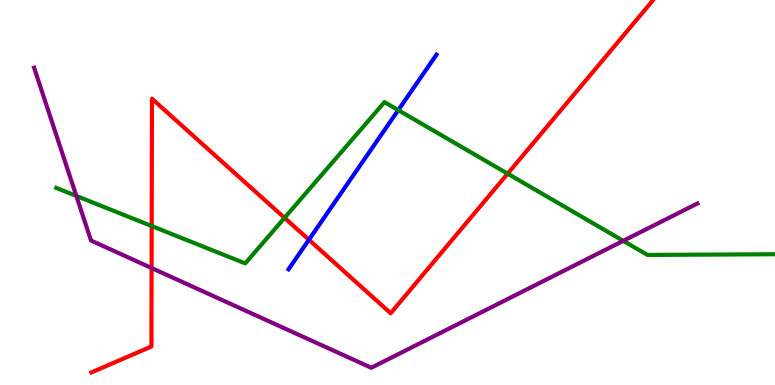[{'lines': ['blue', 'red'], 'intersections': [{'x': 3.99, 'y': 3.77}]}, {'lines': ['green', 'red'], 'intersections': [{'x': 1.96, 'y': 4.13}, {'x': 3.67, 'y': 4.34}, {'x': 6.55, 'y': 5.49}]}, {'lines': ['purple', 'red'], 'intersections': [{'x': 1.96, 'y': 3.04}]}, {'lines': ['blue', 'green'], 'intersections': [{'x': 5.14, 'y': 7.14}]}, {'lines': ['blue', 'purple'], 'intersections': []}, {'lines': ['green', 'purple'], 'intersections': [{'x': 0.985, 'y': 4.91}, {'x': 8.04, 'y': 3.74}]}]